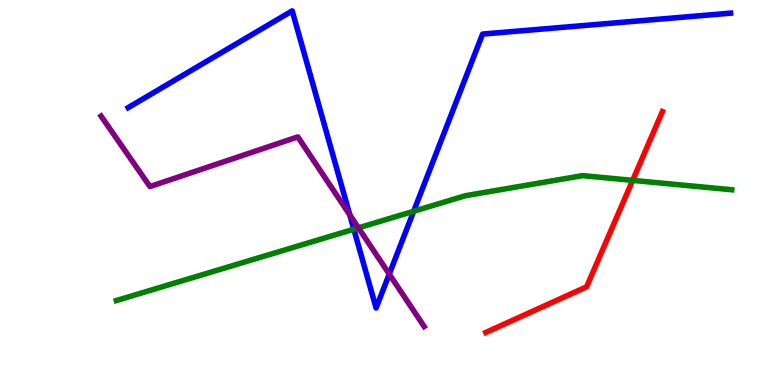[{'lines': ['blue', 'red'], 'intersections': []}, {'lines': ['green', 'red'], 'intersections': [{'x': 8.16, 'y': 5.31}]}, {'lines': ['purple', 'red'], 'intersections': []}, {'lines': ['blue', 'green'], 'intersections': [{'x': 4.57, 'y': 4.05}, {'x': 5.34, 'y': 4.51}]}, {'lines': ['blue', 'purple'], 'intersections': [{'x': 4.51, 'y': 4.42}, {'x': 5.02, 'y': 2.88}]}, {'lines': ['green', 'purple'], 'intersections': [{'x': 4.62, 'y': 4.08}]}]